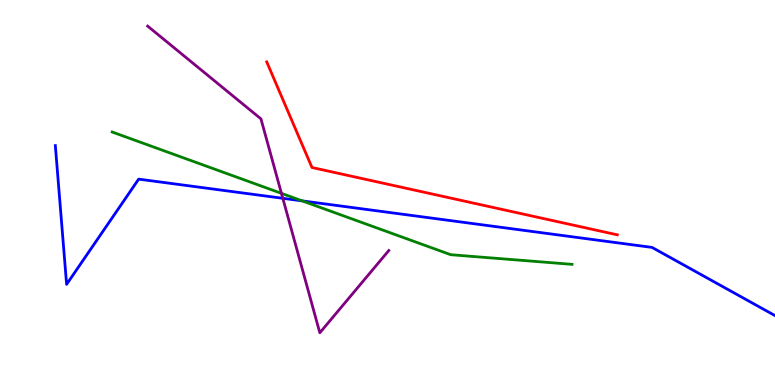[{'lines': ['blue', 'red'], 'intersections': []}, {'lines': ['green', 'red'], 'intersections': []}, {'lines': ['purple', 'red'], 'intersections': []}, {'lines': ['blue', 'green'], 'intersections': [{'x': 3.9, 'y': 4.78}]}, {'lines': ['blue', 'purple'], 'intersections': [{'x': 3.65, 'y': 4.85}]}, {'lines': ['green', 'purple'], 'intersections': [{'x': 3.63, 'y': 4.98}]}]